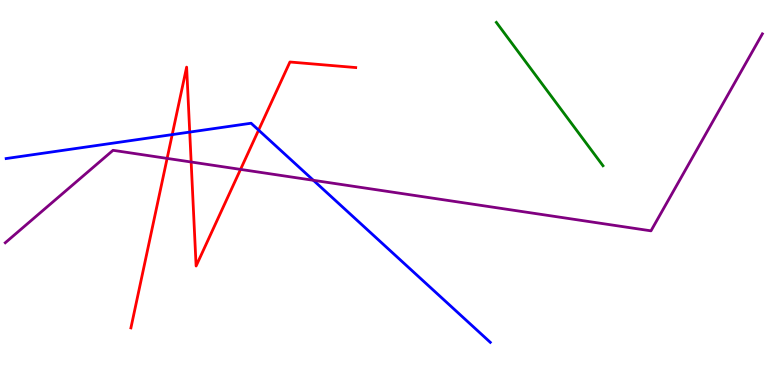[{'lines': ['blue', 'red'], 'intersections': [{'x': 2.22, 'y': 6.5}, {'x': 2.45, 'y': 6.57}, {'x': 3.34, 'y': 6.62}]}, {'lines': ['green', 'red'], 'intersections': []}, {'lines': ['purple', 'red'], 'intersections': [{'x': 2.16, 'y': 5.89}, {'x': 2.47, 'y': 5.79}, {'x': 3.1, 'y': 5.6}]}, {'lines': ['blue', 'green'], 'intersections': []}, {'lines': ['blue', 'purple'], 'intersections': [{'x': 4.04, 'y': 5.32}]}, {'lines': ['green', 'purple'], 'intersections': []}]